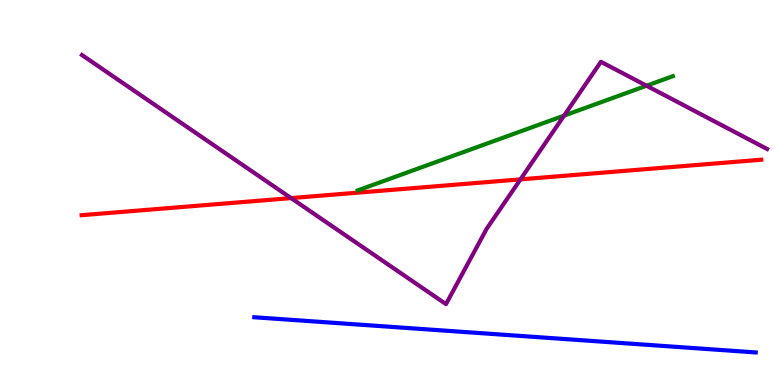[{'lines': ['blue', 'red'], 'intersections': []}, {'lines': ['green', 'red'], 'intersections': []}, {'lines': ['purple', 'red'], 'intersections': [{'x': 3.76, 'y': 4.85}, {'x': 6.72, 'y': 5.34}]}, {'lines': ['blue', 'green'], 'intersections': []}, {'lines': ['blue', 'purple'], 'intersections': []}, {'lines': ['green', 'purple'], 'intersections': [{'x': 7.28, 'y': 7.0}, {'x': 8.34, 'y': 7.77}]}]